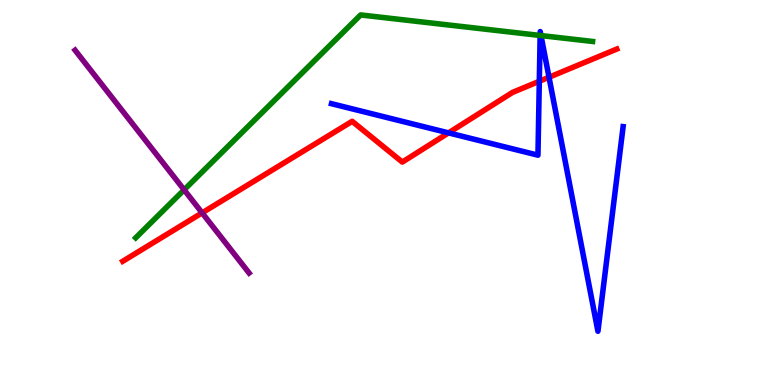[{'lines': ['blue', 'red'], 'intersections': [{'x': 5.79, 'y': 6.55}, {'x': 6.96, 'y': 7.89}, {'x': 7.08, 'y': 7.99}]}, {'lines': ['green', 'red'], 'intersections': []}, {'lines': ['purple', 'red'], 'intersections': [{'x': 2.61, 'y': 4.47}]}, {'lines': ['blue', 'green'], 'intersections': [{'x': 6.97, 'y': 9.08}, {'x': 6.98, 'y': 9.08}]}, {'lines': ['blue', 'purple'], 'intersections': []}, {'lines': ['green', 'purple'], 'intersections': [{'x': 2.38, 'y': 5.07}]}]